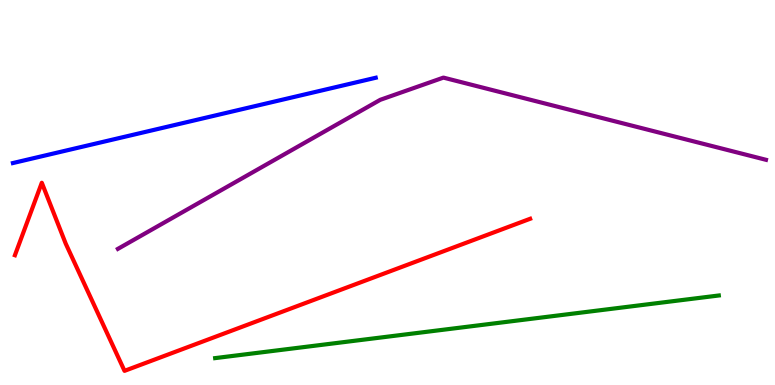[{'lines': ['blue', 'red'], 'intersections': []}, {'lines': ['green', 'red'], 'intersections': []}, {'lines': ['purple', 'red'], 'intersections': []}, {'lines': ['blue', 'green'], 'intersections': []}, {'lines': ['blue', 'purple'], 'intersections': []}, {'lines': ['green', 'purple'], 'intersections': []}]